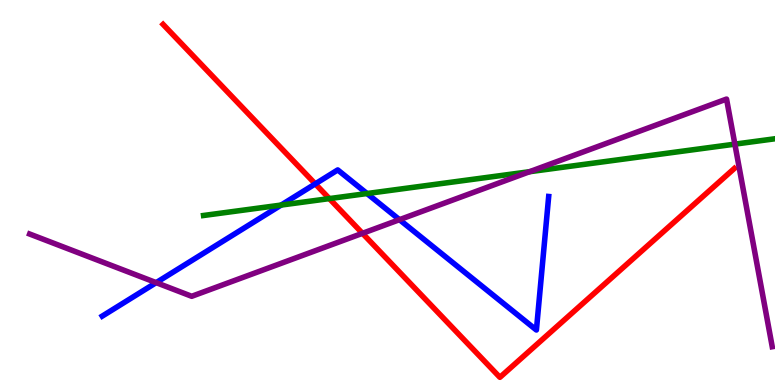[{'lines': ['blue', 'red'], 'intersections': [{'x': 4.07, 'y': 5.22}]}, {'lines': ['green', 'red'], 'intersections': [{'x': 4.25, 'y': 4.84}]}, {'lines': ['purple', 'red'], 'intersections': [{'x': 4.68, 'y': 3.94}]}, {'lines': ['blue', 'green'], 'intersections': [{'x': 3.63, 'y': 4.67}, {'x': 4.74, 'y': 4.97}]}, {'lines': ['blue', 'purple'], 'intersections': [{'x': 2.02, 'y': 2.66}, {'x': 5.15, 'y': 4.29}]}, {'lines': ['green', 'purple'], 'intersections': [{'x': 6.83, 'y': 5.54}, {'x': 9.48, 'y': 6.26}]}]